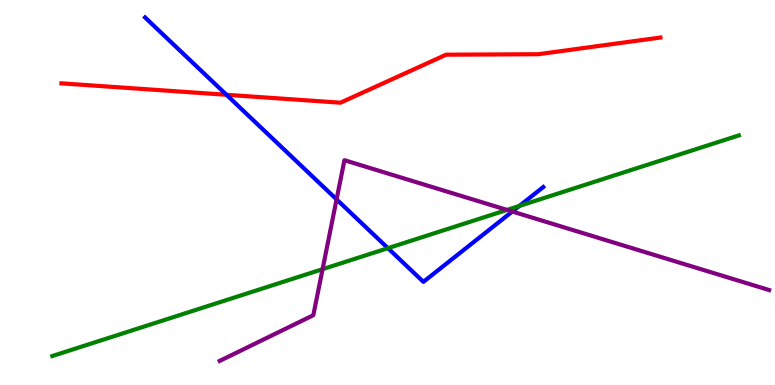[{'lines': ['blue', 'red'], 'intersections': [{'x': 2.92, 'y': 7.54}]}, {'lines': ['green', 'red'], 'intersections': []}, {'lines': ['purple', 'red'], 'intersections': []}, {'lines': ['blue', 'green'], 'intersections': [{'x': 5.01, 'y': 3.55}, {'x': 6.7, 'y': 4.65}]}, {'lines': ['blue', 'purple'], 'intersections': [{'x': 4.34, 'y': 4.82}, {'x': 6.61, 'y': 4.51}]}, {'lines': ['green', 'purple'], 'intersections': [{'x': 4.16, 'y': 3.01}, {'x': 6.54, 'y': 4.55}]}]